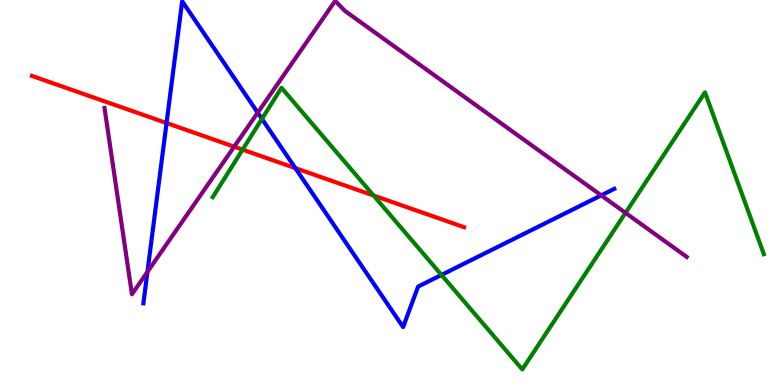[{'lines': ['blue', 'red'], 'intersections': [{'x': 2.15, 'y': 6.8}, {'x': 3.81, 'y': 5.63}]}, {'lines': ['green', 'red'], 'intersections': [{'x': 3.13, 'y': 6.11}, {'x': 4.82, 'y': 4.92}]}, {'lines': ['purple', 'red'], 'intersections': [{'x': 3.02, 'y': 6.19}]}, {'lines': ['blue', 'green'], 'intersections': [{'x': 3.38, 'y': 6.91}, {'x': 5.7, 'y': 2.86}]}, {'lines': ['blue', 'purple'], 'intersections': [{'x': 1.9, 'y': 2.94}, {'x': 3.33, 'y': 7.07}, {'x': 7.76, 'y': 4.93}]}, {'lines': ['green', 'purple'], 'intersections': [{'x': 8.07, 'y': 4.47}]}]